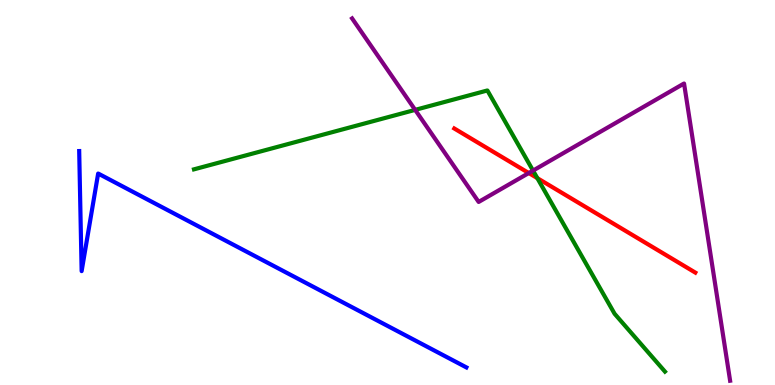[{'lines': ['blue', 'red'], 'intersections': []}, {'lines': ['green', 'red'], 'intersections': [{'x': 6.93, 'y': 5.37}]}, {'lines': ['purple', 'red'], 'intersections': [{'x': 6.82, 'y': 5.51}]}, {'lines': ['blue', 'green'], 'intersections': []}, {'lines': ['blue', 'purple'], 'intersections': []}, {'lines': ['green', 'purple'], 'intersections': [{'x': 5.36, 'y': 7.15}, {'x': 6.88, 'y': 5.57}]}]